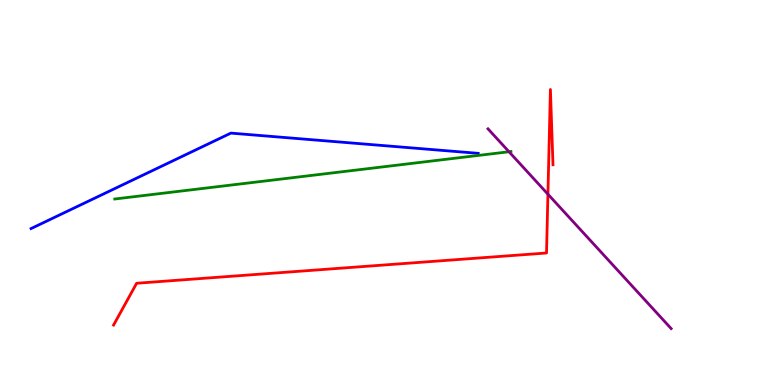[{'lines': ['blue', 'red'], 'intersections': []}, {'lines': ['green', 'red'], 'intersections': []}, {'lines': ['purple', 'red'], 'intersections': [{'x': 7.07, 'y': 4.96}]}, {'lines': ['blue', 'green'], 'intersections': []}, {'lines': ['blue', 'purple'], 'intersections': []}, {'lines': ['green', 'purple'], 'intersections': [{'x': 6.57, 'y': 6.06}]}]